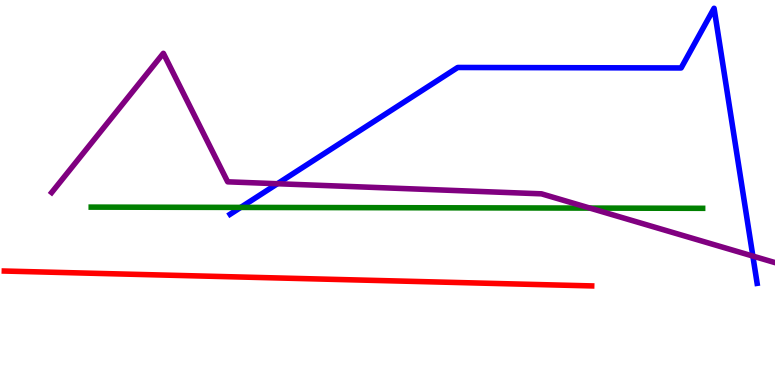[{'lines': ['blue', 'red'], 'intersections': []}, {'lines': ['green', 'red'], 'intersections': []}, {'lines': ['purple', 'red'], 'intersections': []}, {'lines': ['blue', 'green'], 'intersections': [{'x': 3.11, 'y': 4.61}]}, {'lines': ['blue', 'purple'], 'intersections': [{'x': 3.58, 'y': 5.23}, {'x': 9.71, 'y': 3.35}]}, {'lines': ['green', 'purple'], 'intersections': [{'x': 7.61, 'y': 4.6}]}]